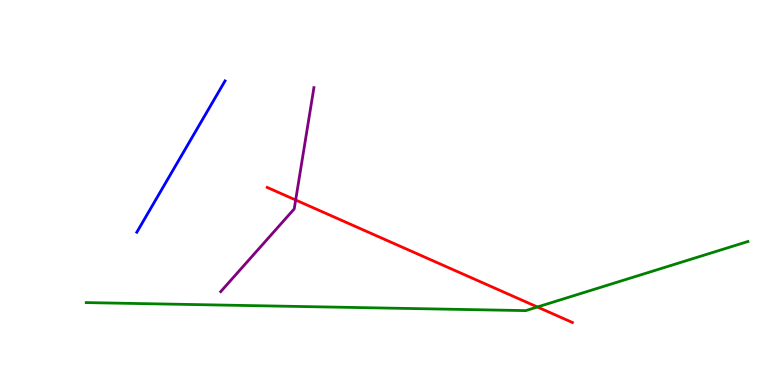[{'lines': ['blue', 'red'], 'intersections': []}, {'lines': ['green', 'red'], 'intersections': [{'x': 6.93, 'y': 2.03}]}, {'lines': ['purple', 'red'], 'intersections': [{'x': 3.82, 'y': 4.8}]}, {'lines': ['blue', 'green'], 'intersections': []}, {'lines': ['blue', 'purple'], 'intersections': []}, {'lines': ['green', 'purple'], 'intersections': []}]